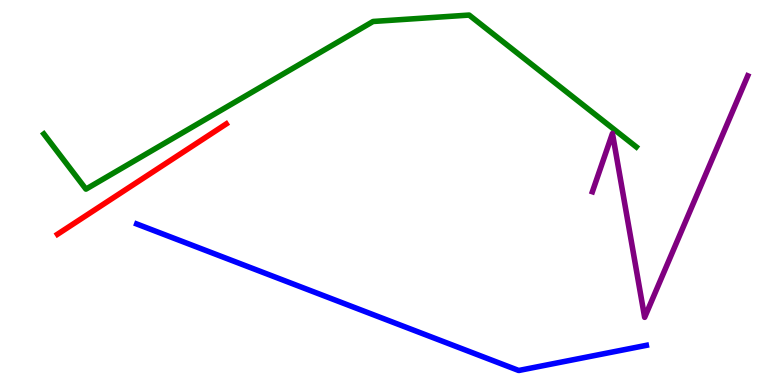[{'lines': ['blue', 'red'], 'intersections': []}, {'lines': ['green', 'red'], 'intersections': []}, {'lines': ['purple', 'red'], 'intersections': []}, {'lines': ['blue', 'green'], 'intersections': []}, {'lines': ['blue', 'purple'], 'intersections': []}, {'lines': ['green', 'purple'], 'intersections': []}]